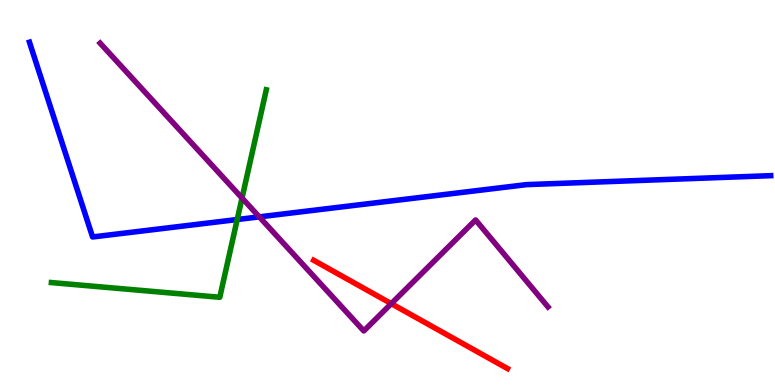[{'lines': ['blue', 'red'], 'intersections': []}, {'lines': ['green', 'red'], 'intersections': []}, {'lines': ['purple', 'red'], 'intersections': [{'x': 5.05, 'y': 2.11}]}, {'lines': ['blue', 'green'], 'intersections': [{'x': 3.06, 'y': 4.3}]}, {'lines': ['blue', 'purple'], 'intersections': [{'x': 3.35, 'y': 4.37}]}, {'lines': ['green', 'purple'], 'intersections': [{'x': 3.12, 'y': 4.86}]}]